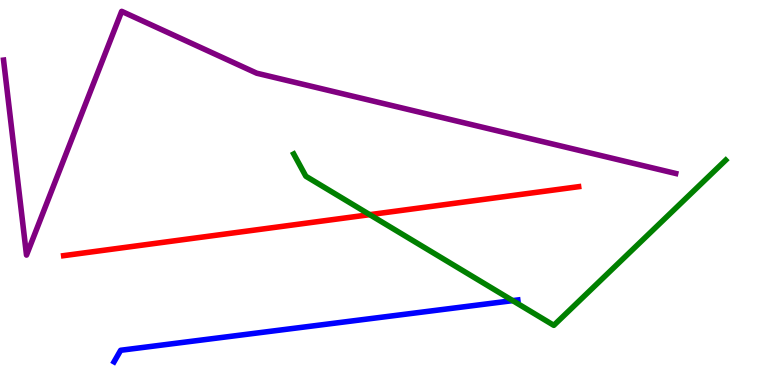[{'lines': ['blue', 'red'], 'intersections': []}, {'lines': ['green', 'red'], 'intersections': [{'x': 4.77, 'y': 4.42}]}, {'lines': ['purple', 'red'], 'intersections': []}, {'lines': ['blue', 'green'], 'intersections': [{'x': 6.62, 'y': 2.19}]}, {'lines': ['blue', 'purple'], 'intersections': []}, {'lines': ['green', 'purple'], 'intersections': []}]